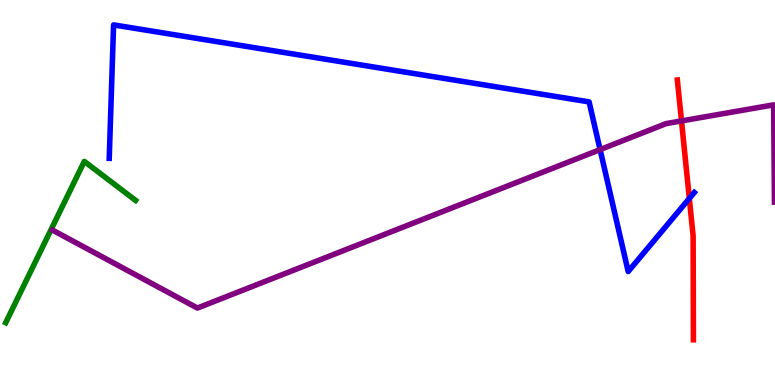[{'lines': ['blue', 'red'], 'intersections': [{'x': 8.89, 'y': 4.85}]}, {'lines': ['green', 'red'], 'intersections': []}, {'lines': ['purple', 'red'], 'intersections': [{'x': 8.79, 'y': 6.86}]}, {'lines': ['blue', 'green'], 'intersections': []}, {'lines': ['blue', 'purple'], 'intersections': [{'x': 7.74, 'y': 6.11}]}, {'lines': ['green', 'purple'], 'intersections': []}]